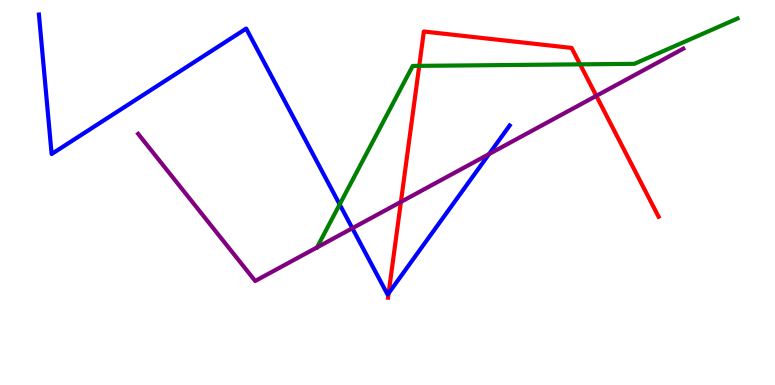[{'lines': ['blue', 'red'], 'intersections': [{'x': 5.01, 'y': 2.38}]}, {'lines': ['green', 'red'], 'intersections': [{'x': 5.41, 'y': 8.29}, {'x': 7.48, 'y': 8.33}]}, {'lines': ['purple', 'red'], 'intersections': [{'x': 5.17, 'y': 4.76}, {'x': 7.69, 'y': 7.51}]}, {'lines': ['blue', 'green'], 'intersections': [{'x': 4.38, 'y': 4.69}]}, {'lines': ['blue', 'purple'], 'intersections': [{'x': 4.55, 'y': 4.07}, {'x': 6.31, 'y': 6.0}]}, {'lines': ['green', 'purple'], 'intersections': [{'x': 4.09, 'y': 3.57}]}]